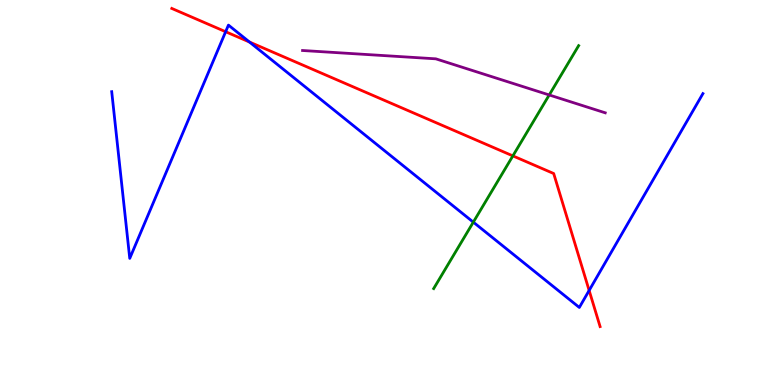[{'lines': ['blue', 'red'], 'intersections': [{'x': 2.91, 'y': 9.18}, {'x': 3.22, 'y': 8.91}, {'x': 7.6, 'y': 2.46}]}, {'lines': ['green', 'red'], 'intersections': [{'x': 6.62, 'y': 5.95}]}, {'lines': ['purple', 'red'], 'intersections': []}, {'lines': ['blue', 'green'], 'intersections': [{'x': 6.11, 'y': 4.23}]}, {'lines': ['blue', 'purple'], 'intersections': []}, {'lines': ['green', 'purple'], 'intersections': [{'x': 7.09, 'y': 7.53}]}]